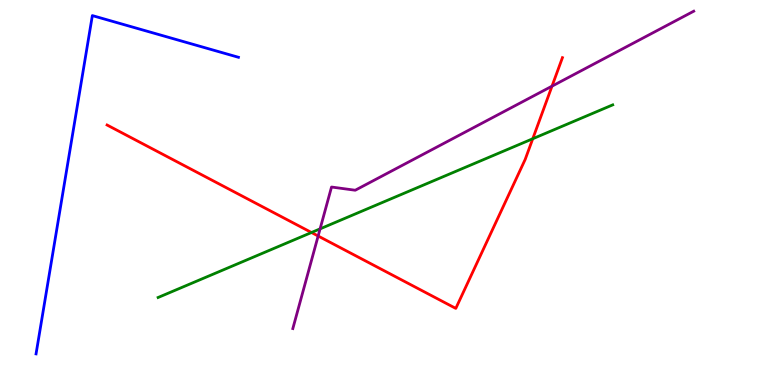[{'lines': ['blue', 'red'], 'intersections': []}, {'lines': ['green', 'red'], 'intersections': [{'x': 4.02, 'y': 3.96}, {'x': 6.87, 'y': 6.4}]}, {'lines': ['purple', 'red'], 'intersections': [{'x': 4.11, 'y': 3.87}, {'x': 7.12, 'y': 7.76}]}, {'lines': ['blue', 'green'], 'intersections': []}, {'lines': ['blue', 'purple'], 'intersections': []}, {'lines': ['green', 'purple'], 'intersections': [{'x': 4.13, 'y': 4.06}]}]